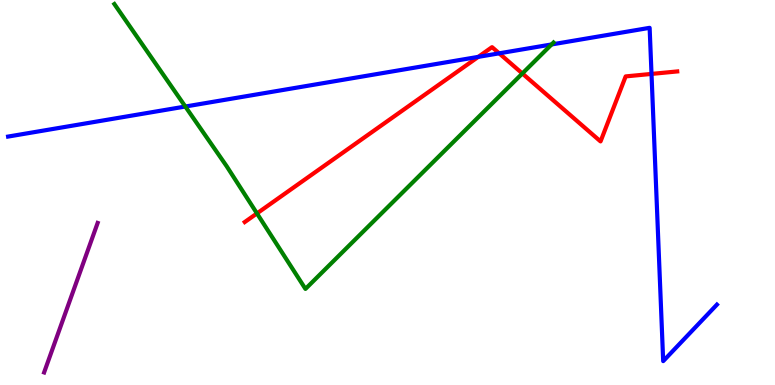[{'lines': ['blue', 'red'], 'intersections': [{'x': 6.17, 'y': 8.52}, {'x': 6.44, 'y': 8.61}, {'x': 8.41, 'y': 8.08}]}, {'lines': ['green', 'red'], 'intersections': [{'x': 3.32, 'y': 4.46}, {'x': 6.74, 'y': 8.09}]}, {'lines': ['purple', 'red'], 'intersections': []}, {'lines': ['blue', 'green'], 'intersections': [{'x': 2.39, 'y': 7.23}, {'x': 7.12, 'y': 8.85}]}, {'lines': ['blue', 'purple'], 'intersections': []}, {'lines': ['green', 'purple'], 'intersections': []}]